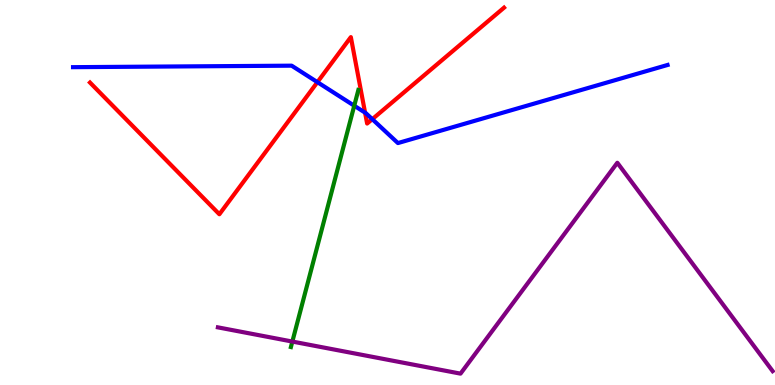[{'lines': ['blue', 'red'], 'intersections': [{'x': 4.1, 'y': 7.87}, {'x': 4.71, 'y': 7.07}, {'x': 4.8, 'y': 6.9}]}, {'lines': ['green', 'red'], 'intersections': []}, {'lines': ['purple', 'red'], 'intersections': []}, {'lines': ['blue', 'green'], 'intersections': [{'x': 4.57, 'y': 7.25}]}, {'lines': ['blue', 'purple'], 'intersections': []}, {'lines': ['green', 'purple'], 'intersections': [{'x': 3.77, 'y': 1.13}]}]